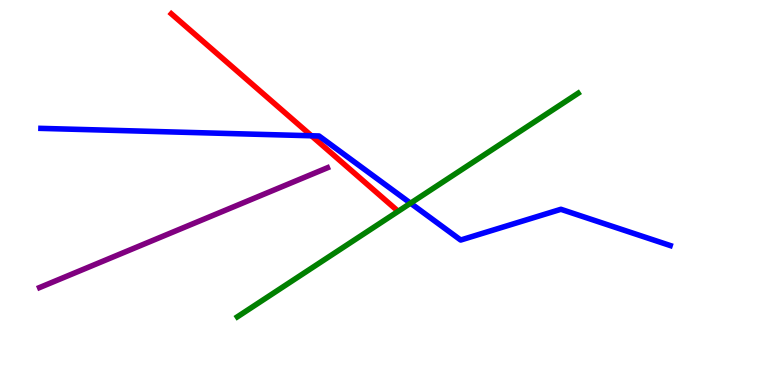[{'lines': ['blue', 'red'], 'intersections': [{'x': 4.02, 'y': 6.47}]}, {'lines': ['green', 'red'], 'intersections': []}, {'lines': ['purple', 'red'], 'intersections': []}, {'lines': ['blue', 'green'], 'intersections': [{'x': 5.3, 'y': 4.72}]}, {'lines': ['blue', 'purple'], 'intersections': []}, {'lines': ['green', 'purple'], 'intersections': []}]